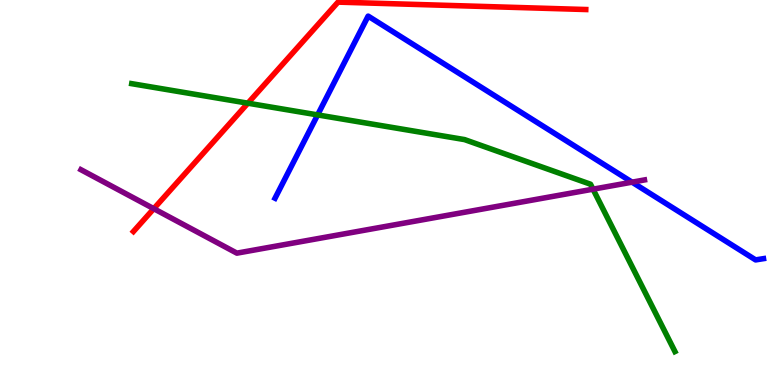[{'lines': ['blue', 'red'], 'intersections': []}, {'lines': ['green', 'red'], 'intersections': [{'x': 3.2, 'y': 7.32}]}, {'lines': ['purple', 'red'], 'intersections': [{'x': 1.98, 'y': 4.58}]}, {'lines': ['blue', 'green'], 'intersections': [{'x': 4.1, 'y': 7.02}]}, {'lines': ['blue', 'purple'], 'intersections': [{'x': 8.16, 'y': 5.27}]}, {'lines': ['green', 'purple'], 'intersections': [{'x': 7.65, 'y': 5.09}]}]